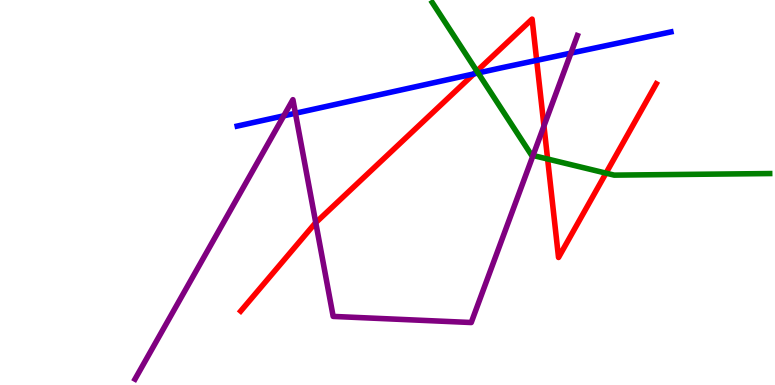[{'lines': ['blue', 'red'], 'intersections': [{'x': 6.11, 'y': 8.08}, {'x': 6.92, 'y': 8.43}]}, {'lines': ['green', 'red'], 'intersections': [{'x': 6.15, 'y': 8.15}, {'x': 7.07, 'y': 5.87}, {'x': 7.82, 'y': 5.5}]}, {'lines': ['purple', 'red'], 'intersections': [{'x': 4.07, 'y': 4.22}, {'x': 7.02, 'y': 6.73}]}, {'lines': ['blue', 'green'], 'intersections': [{'x': 6.17, 'y': 8.1}]}, {'lines': ['blue', 'purple'], 'intersections': [{'x': 3.66, 'y': 6.99}, {'x': 3.81, 'y': 7.06}, {'x': 7.37, 'y': 8.62}]}, {'lines': ['green', 'purple'], 'intersections': [{'x': 6.88, 'y': 5.96}]}]